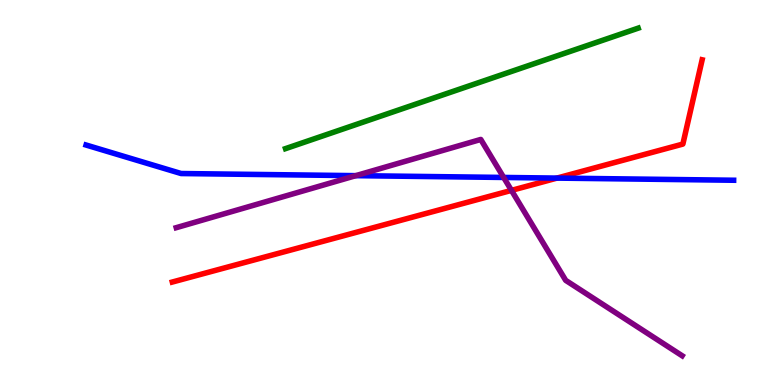[{'lines': ['blue', 'red'], 'intersections': [{'x': 7.19, 'y': 5.37}]}, {'lines': ['green', 'red'], 'intersections': []}, {'lines': ['purple', 'red'], 'intersections': [{'x': 6.6, 'y': 5.05}]}, {'lines': ['blue', 'green'], 'intersections': []}, {'lines': ['blue', 'purple'], 'intersections': [{'x': 4.59, 'y': 5.44}, {'x': 6.5, 'y': 5.39}]}, {'lines': ['green', 'purple'], 'intersections': []}]